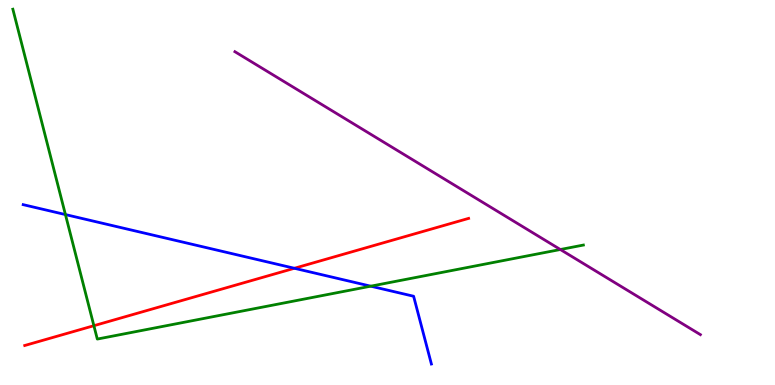[{'lines': ['blue', 'red'], 'intersections': [{'x': 3.8, 'y': 3.03}]}, {'lines': ['green', 'red'], 'intersections': [{'x': 1.21, 'y': 1.54}]}, {'lines': ['purple', 'red'], 'intersections': []}, {'lines': ['blue', 'green'], 'intersections': [{'x': 0.844, 'y': 4.43}, {'x': 4.78, 'y': 2.57}]}, {'lines': ['blue', 'purple'], 'intersections': []}, {'lines': ['green', 'purple'], 'intersections': [{'x': 7.23, 'y': 3.52}]}]